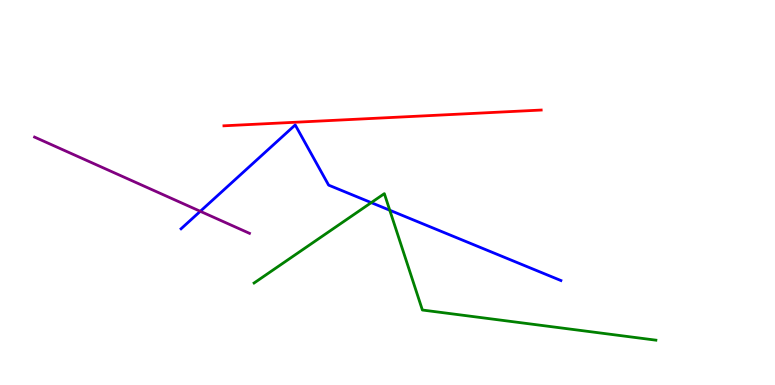[{'lines': ['blue', 'red'], 'intersections': []}, {'lines': ['green', 'red'], 'intersections': []}, {'lines': ['purple', 'red'], 'intersections': []}, {'lines': ['blue', 'green'], 'intersections': [{'x': 4.79, 'y': 4.74}, {'x': 5.03, 'y': 4.54}]}, {'lines': ['blue', 'purple'], 'intersections': [{'x': 2.58, 'y': 4.51}]}, {'lines': ['green', 'purple'], 'intersections': []}]